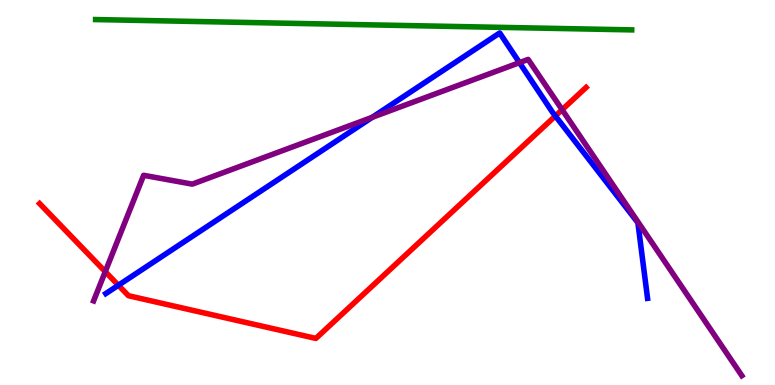[{'lines': ['blue', 'red'], 'intersections': [{'x': 1.53, 'y': 2.59}, {'x': 7.17, 'y': 6.99}]}, {'lines': ['green', 'red'], 'intersections': []}, {'lines': ['purple', 'red'], 'intersections': [{'x': 1.36, 'y': 2.94}, {'x': 7.25, 'y': 7.15}]}, {'lines': ['blue', 'green'], 'intersections': []}, {'lines': ['blue', 'purple'], 'intersections': [{'x': 4.8, 'y': 6.95}, {'x': 6.7, 'y': 8.37}]}, {'lines': ['green', 'purple'], 'intersections': []}]